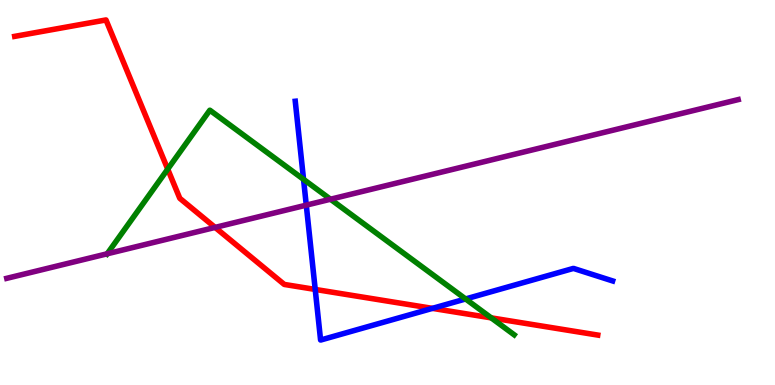[{'lines': ['blue', 'red'], 'intersections': [{'x': 4.07, 'y': 2.48}, {'x': 5.58, 'y': 1.99}]}, {'lines': ['green', 'red'], 'intersections': [{'x': 2.16, 'y': 5.61}, {'x': 6.34, 'y': 1.74}]}, {'lines': ['purple', 'red'], 'intersections': [{'x': 2.78, 'y': 4.09}]}, {'lines': ['blue', 'green'], 'intersections': [{'x': 3.92, 'y': 5.34}, {'x': 6.01, 'y': 2.23}]}, {'lines': ['blue', 'purple'], 'intersections': [{'x': 3.95, 'y': 4.67}]}, {'lines': ['green', 'purple'], 'intersections': [{'x': 1.38, 'y': 3.41}, {'x': 4.26, 'y': 4.83}]}]